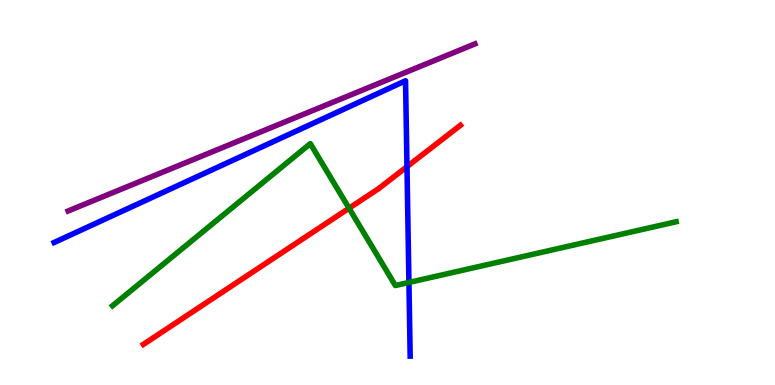[{'lines': ['blue', 'red'], 'intersections': [{'x': 5.25, 'y': 5.67}]}, {'lines': ['green', 'red'], 'intersections': [{'x': 4.5, 'y': 4.59}]}, {'lines': ['purple', 'red'], 'intersections': []}, {'lines': ['blue', 'green'], 'intersections': [{'x': 5.28, 'y': 2.66}]}, {'lines': ['blue', 'purple'], 'intersections': []}, {'lines': ['green', 'purple'], 'intersections': []}]